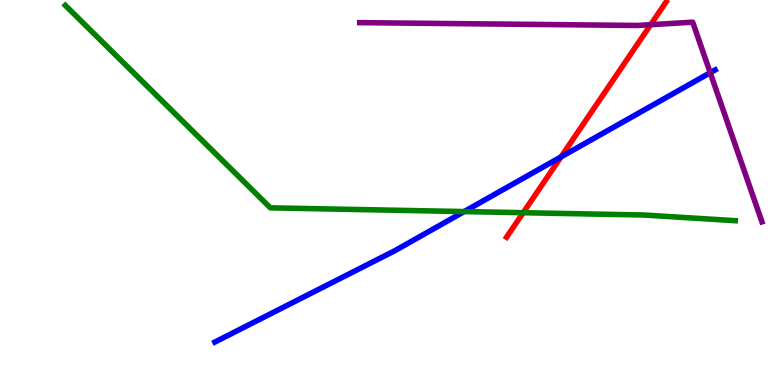[{'lines': ['blue', 'red'], 'intersections': [{'x': 7.24, 'y': 5.92}]}, {'lines': ['green', 'red'], 'intersections': [{'x': 6.75, 'y': 4.48}]}, {'lines': ['purple', 'red'], 'intersections': [{'x': 8.4, 'y': 9.36}]}, {'lines': ['blue', 'green'], 'intersections': [{'x': 5.99, 'y': 4.5}]}, {'lines': ['blue', 'purple'], 'intersections': [{'x': 9.16, 'y': 8.11}]}, {'lines': ['green', 'purple'], 'intersections': []}]